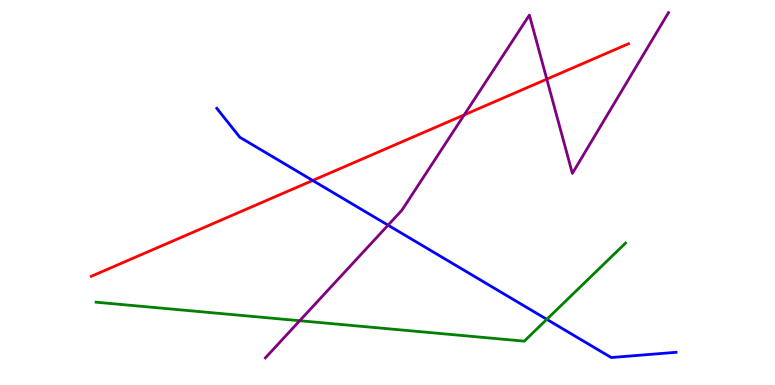[{'lines': ['blue', 'red'], 'intersections': [{'x': 4.03, 'y': 5.31}]}, {'lines': ['green', 'red'], 'intersections': []}, {'lines': ['purple', 'red'], 'intersections': [{'x': 5.99, 'y': 7.02}, {'x': 7.06, 'y': 7.94}]}, {'lines': ['blue', 'green'], 'intersections': [{'x': 7.06, 'y': 1.71}]}, {'lines': ['blue', 'purple'], 'intersections': [{'x': 5.01, 'y': 4.15}]}, {'lines': ['green', 'purple'], 'intersections': [{'x': 3.87, 'y': 1.67}]}]